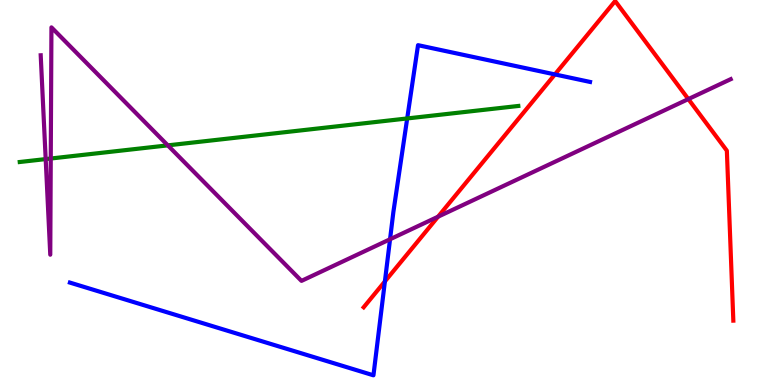[{'lines': ['blue', 'red'], 'intersections': [{'x': 4.97, 'y': 2.69}, {'x': 7.16, 'y': 8.07}]}, {'lines': ['green', 'red'], 'intersections': []}, {'lines': ['purple', 'red'], 'intersections': [{'x': 5.65, 'y': 4.37}, {'x': 8.88, 'y': 7.43}]}, {'lines': ['blue', 'green'], 'intersections': [{'x': 5.25, 'y': 6.92}]}, {'lines': ['blue', 'purple'], 'intersections': [{'x': 5.03, 'y': 3.79}]}, {'lines': ['green', 'purple'], 'intersections': [{'x': 0.589, 'y': 5.87}, {'x': 0.655, 'y': 5.88}, {'x': 2.17, 'y': 6.22}]}]